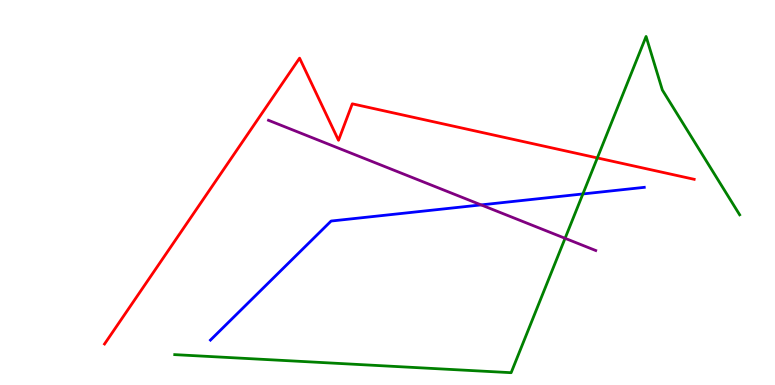[{'lines': ['blue', 'red'], 'intersections': []}, {'lines': ['green', 'red'], 'intersections': [{'x': 7.71, 'y': 5.9}]}, {'lines': ['purple', 'red'], 'intersections': []}, {'lines': ['blue', 'green'], 'intersections': [{'x': 7.52, 'y': 4.96}]}, {'lines': ['blue', 'purple'], 'intersections': [{'x': 6.21, 'y': 4.68}]}, {'lines': ['green', 'purple'], 'intersections': [{'x': 7.29, 'y': 3.81}]}]